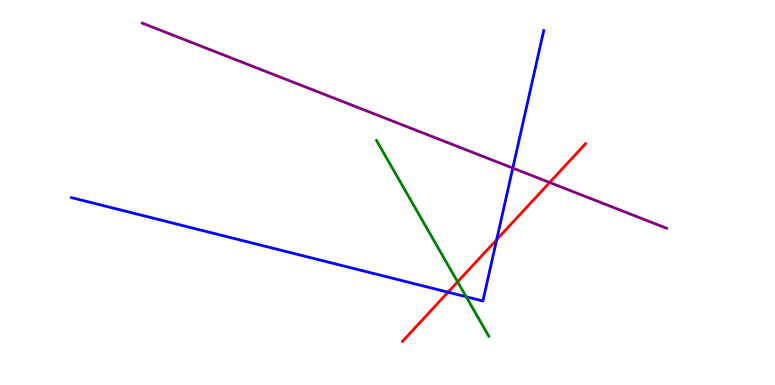[{'lines': ['blue', 'red'], 'intersections': [{'x': 5.78, 'y': 2.41}, {'x': 6.41, 'y': 3.78}]}, {'lines': ['green', 'red'], 'intersections': [{'x': 5.9, 'y': 2.68}]}, {'lines': ['purple', 'red'], 'intersections': [{'x': 7.09, 'y': 5.26}]}, {'lines': ['blue', 'green'], 'intersections': [{'x': 6.01, 'y': 2.29}]}, {'lines': ['blue', 'purple'], 'intersections': [{'x': 6.62, 'y': 5.63}]}, {'lines': ['green', 'purple'], 'intersections': []}]